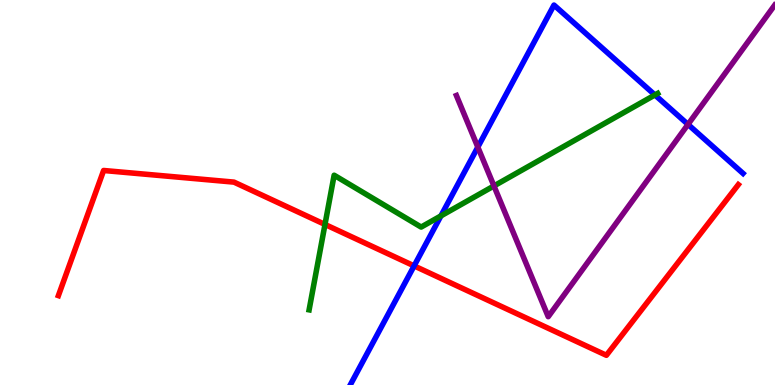[{'lines': ['blue', 'red'], 'intersections': [{'x': 5.34, 'y': 3.09}]}, {'lines': ['green', 'red'], 'intersections': [{'x': 4.19, 'y': 4.17}]}, {'lines': ['purple', 'red'], 'intersections': []}, {'lines': ['blue', 'green'], 'intersections': [{'x': 5.69, 'y': 4.39}, {'x': 8.45, 'y': 7.53}]}, {'lines': ['blue', 'purple'], 'intersections': [{'x': 6.17, 'y': 6.18}, {'x': 8.88, 'y': 6.77}]}, {'lines': ['green', 'purple'], 'intersections': [{'x': 6.37, 'y': 5.17}]}]